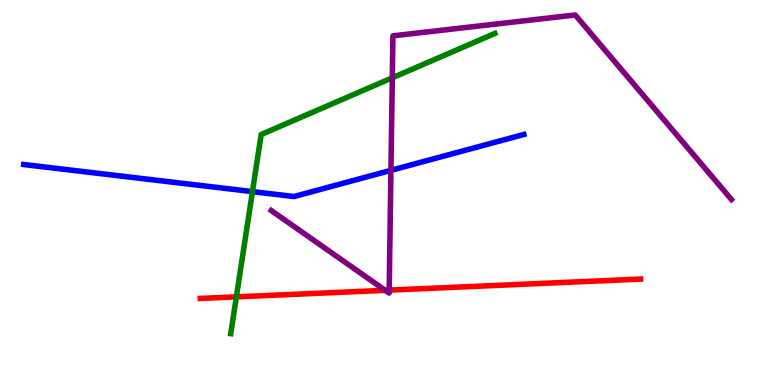[{'lines': ['blue', 'red'], 'intersections': []}, {'lines': ['green', 'red'], 'intersections': [{'x': 3.05, 'y': 2.29}]}, {'lines': ['purple', 'red'], 'intersections': [{'x': 4.97, 'y': 2.46}, {'x': 5.02, 'y': 2.46}]}, {'lines': ['blue', 'green'], 'intersections': [{'x': 3.26, 'y': 5.02}]}, {'lines': ['blue', 'purple'], 'intersections': [{'x': 5.04, 'y': 5.58}]}, {'lines': ['green', 'purple'], 'intersections': [{'x': 5.06, 'y': 7.98}]}]